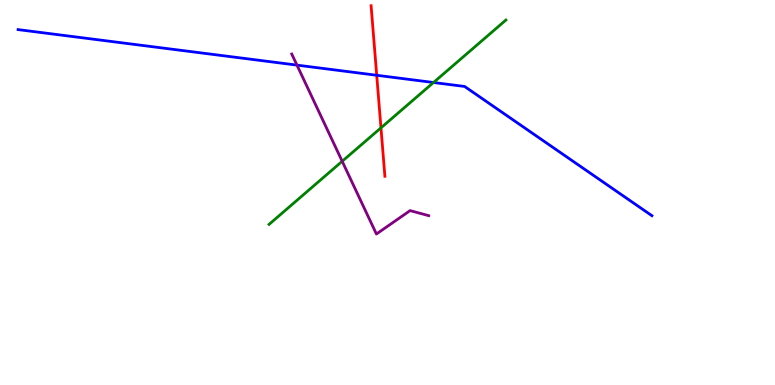[{'lines': ['blue', 'red'], 'intersections': [{'x': 4.86, 'y': 8.04}]}, {'lines': ['green', 'red'], 'intersections': [{'x': 4.92, 'y': 6.68}]}, {'lines': ['purple', 'red'], 'intersections': []}, {'lines': ['blue', 'green'], 'intersections': [{'x': 5.59, 'y': 7.86}]}, {'lines': ['blue', 'purple'], 'intersections': [{'x': 3.83, 'y': 8.31}]}, {'lines': ['green', 'purple'], 'intersections': [{'x': 4.42, 'y': 5.81}]}]